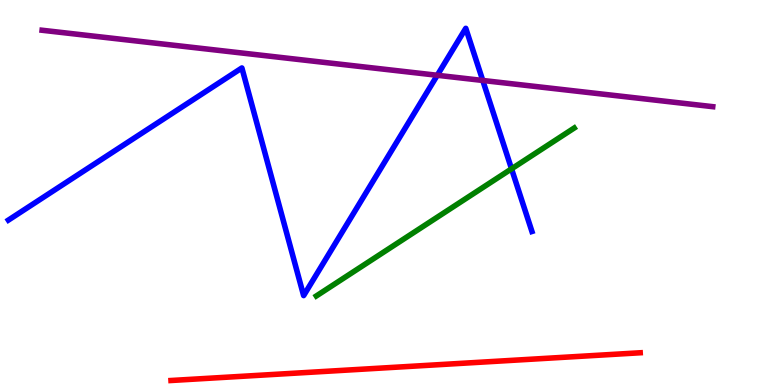[{'lines': ['blue', 'red'], 'intersections': []}, {'lines': ['green', 'red'], 'intersections': []}, {'lines': ['purple', 'red'], 'intersections': []}, {'lines': ['blue', 'green'], 'intersections': [{'x': 6.6, 'y': 5.61}]}, {'lines': ['blue', 'purple'], 'intersections': [{'x': 5.64, 'y': 8.04}, {'x': 6.23, 'y': 7.91}]}, {'lines': ['green', 'purple'], 'intersections': []}]